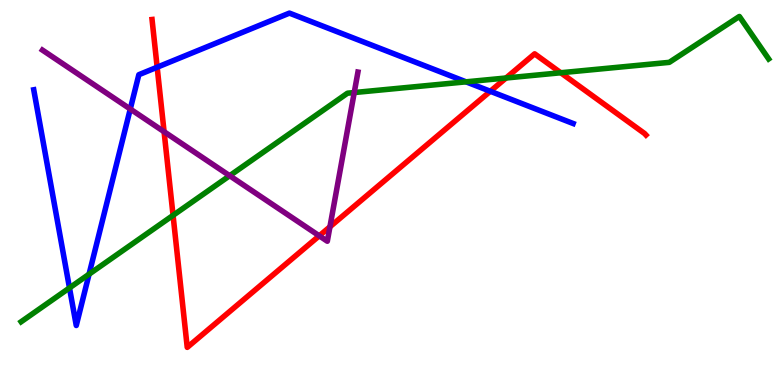[{'lines': ['blue', 'red'], 'intersections': [{'x': 2.03, 'y': 8.25}, {'x': 6.33, 'y': 7.63}]}, {'lines': ['green', 'red'], 'intersections': [{'x': 2.23, 'y': 4.41}, {'x': 6.53, 'y': 7.97}, {'x': 7.24, 'y': 8.11}]}, {'lines': ['purple', 'red'], 'intersections': [{'x': 2.12, 'y': 6.58}, {'x': 4.12, 'y': 3.87}, {'x': 4.26, 'y': 4.11}]}, {'lines': ['blue', 'green'], 'intersections': [{'x': 0.897, 'y': 2.52}, {'x': 1.15, 'y': 2.88}, {'x': 6.01, 'y': 7.87}]}, {'lines': ['blue', 'purple'], 'intersections': [{'x': 1.68, 'y': 7.17}]}, {'lines': ['green', 'purple'], 'intersections': [{'x': 2.96, 'y': 5.44}, {'x': 4.57, 'y': 7.6}]}]